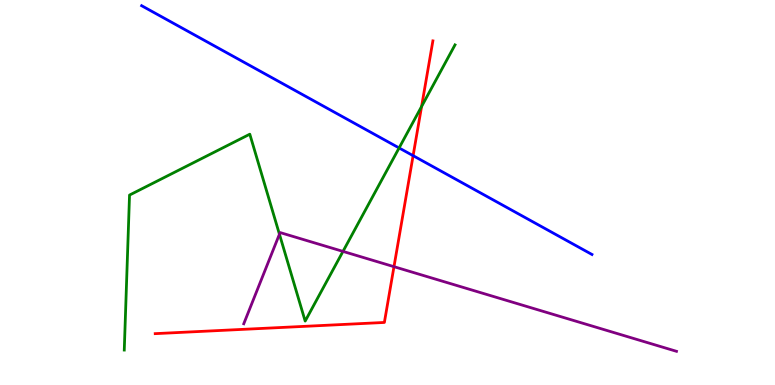[{'lines': ['blue', 'red'], 'intersections': [{'x': 5.33, 'y': 5.96}]}, {'lines': ['green', 'red'], 'intersections': [{'x': 5.44, 'y': 7.23}]}, {'lines': ['purple', 'red'], 'intersections': [{'x': 5.08, 'y': 3.07}]}, {'lines': ['blue', 'green'], 'intersections': [{'x': 5.15, 'y': 6.16}]}, {'lines': ['blue', 'purple'], 'intersections': []}, {'lines': ['green', 'purple'], 'intersections': [{'x': 3.61, 'y': 3.92}, {'x': 4.43, 'y': 3.47}]}]